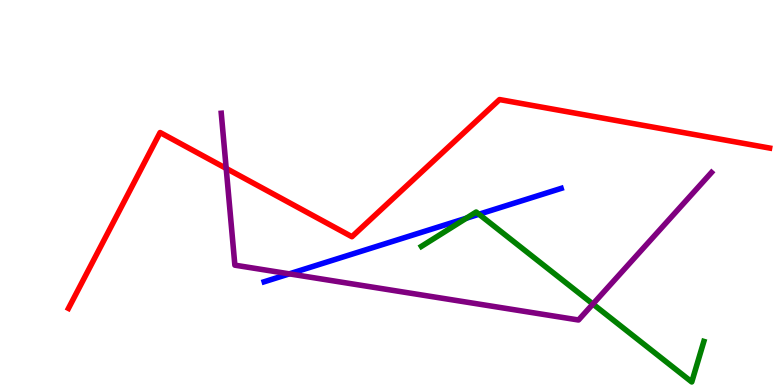[{'lines': ['blue', 'red'], 'intersections': []}, {'lines': ['green', 'red'], 'intersections': []}, {'lines': ['purple', 'red'], 'intersections': [{'x': 2.92, 'y': 5.63}]}, {'lines': ['blue', 'green'], 'intersections': [{'x': 6.02, 'y': 4.33}, {'x': 6.18, 'y': 4.44}]}, {'lines': ['blue', 'purple'], 'intersections': [{'x': 3.73, 'y': 2.89}]}, {'lines': ['green', 'purple'], 'intersections': [{'x': 7.65, 'y': 2.1}]}]